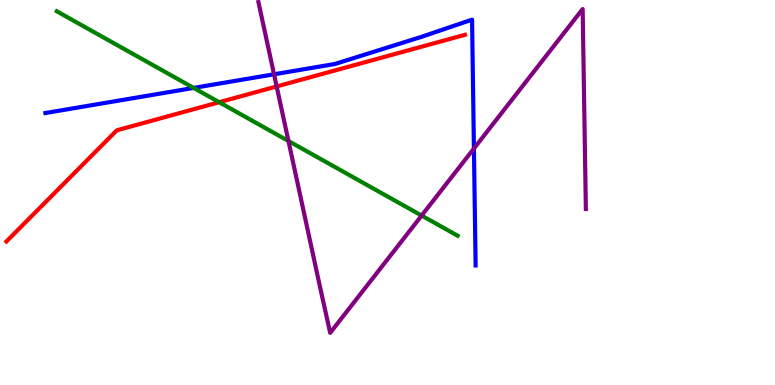[{'lines': ['blue', 'red'], 'intersections': []}, {'lines': ['green', 'red'], 'intersections': [{'x': 2.83, 'y': 7.34}]}, {'lines': ['purple', 'red'], 'intersections': [{'x': 3.57, 'y': 7.75}]}, {'lines': ['blue', 'green'], 'intersections': [{'x': 2.5, 'y': 7.72}]}, {'lines': ['blue', 'purple'], 'intersections': [{'x': 3.54, 'y': 8.07}, {'x': 6.12, 'y': 6.14}]}, {'lines': ['green', 'purple'], 'intersections': [{'x': 3.72, 'y': 6.34}, {'x': 5.44, 'y': 4.4}]}]